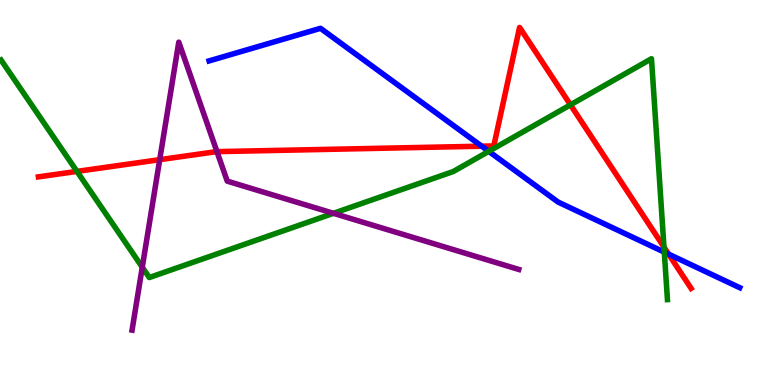[{'lines': ['blue', 'red'], 'intersections': [{'x': 6.22, 'y': 6.2}, {'x': 8.63, 'y': 3.4}]}, {'lines': ['green', 'red'], 'intersections': [{'x': 0.993, 'y': 5.55}, {'x': 7.36, 'y': 7.28}, {'x': 8.57, 'y': 3.58}]}, {'lines': ['purple', 'red'], 'intersections': [{'x': 2.06, 'y': 5.85}, {'x': 2.8, 'y': 6.06}]}, {'lines': ['blue', 'green'], 'intersections': [{'x': 6.31, 'y': 6.07}, {'x': 8.57, 'y': 3.45}]}, {'lines': ['blue', 'purple'], 'intersections': []}, {'lines': ['green', 'purple'], 'intersections': [{'x': 1.84, 'y': 3.06}, {'x': 4.3, 'y': 4.46}]}]